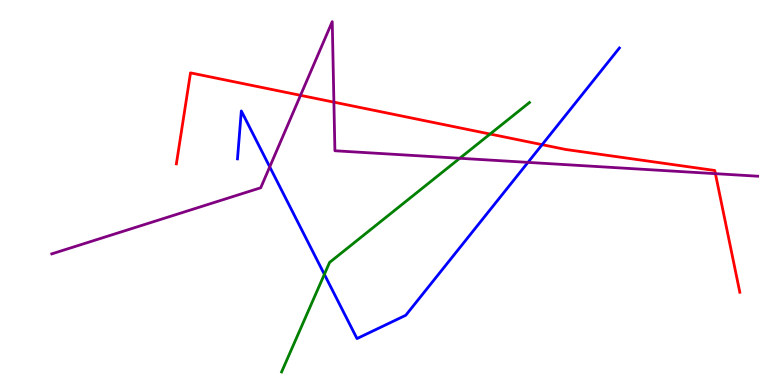[{'lines': ['blue', 'red'], 'intersections': [{'x': 7.0, 'y': 6.24}]}, {'lines': ['green', 'red'], 'intersections': [{'x': 6.32, 'y': 6.52}]}, {'lines': ['purple', 'red'], 'intersections': [{'x': 3.88, 'y': 7.52}, {'x': 4.31, 'y': 7.35}, {'x': 9.23, 'y': 5.49}]}, {'lines': ['blue', 'green'], 'intersections': [{'x': 4.19, 'y': 2.87}]}, {'lines': ['blue', 'purple'], 'intersections': [{'x': 3.48, 'y': 5.67}, {'x': 6.81, 'y': 5.78}]}, {'lines': ['green', 'purple'], 'intersections': [{'x': 5.93, 'y': 5.89}]}]